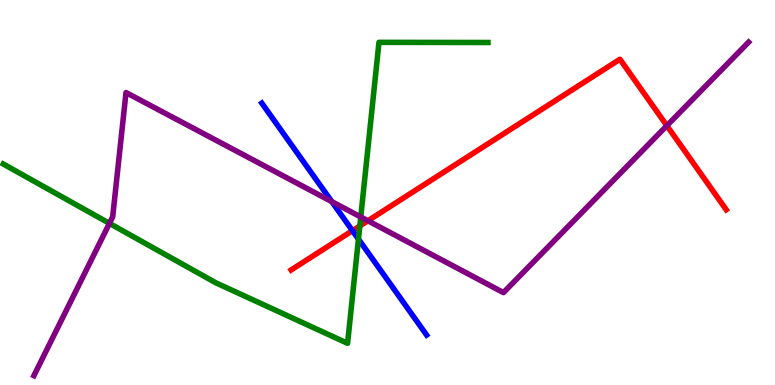[{'lines': ['blue', 'red'], 'intersections': [{'x': 4.55, 'y': 4.01}]}, {'lines': ['green', 'red'], 'intersections': [{'x': 4.64, 'y': 4.13}]}, {'lines': ['purple', 'red'], 'intersections': [{'x': 4.75, 'y': 4.27}, {'x': 8.6, 'y': 6.74}]}, {'lines': ['blue', 'green'], 'intersections': [{'x': 4.63, 'y': 3.79}]}, {'lines': ['blue', 'purple'], 'intersections': [{'x': 4.28, 'y': 4.76}]}, {'lines': ['green', 'purple'], 'intersections': [{'x': 1.41, 'y': 4.2}, {'x': 4.65, 'y': 4.36}]}]